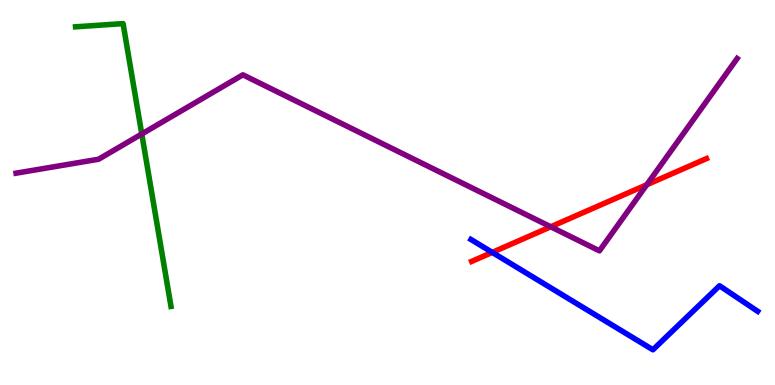[{'lines': ['blue', 'red'], 'intersections': [{'x': 6.35, 'y': 3.44}]}, {'lines': ['green', 'red'], 'intersections': []}, {'lines': ['purple', 'red'], 'intersections': [{'x': 7.11, 'y': 4.11}, {'x': 8.35, 'y': 5.2}]}, {'lines': ['blue', 'green'], 'intersections': []}, {'lines': ['blue', 'purple'], 'intersections': []}, {'lines': ['green', 'purple'], 'intersections': [{'x': 1.83, 'y': 6.52}]}]